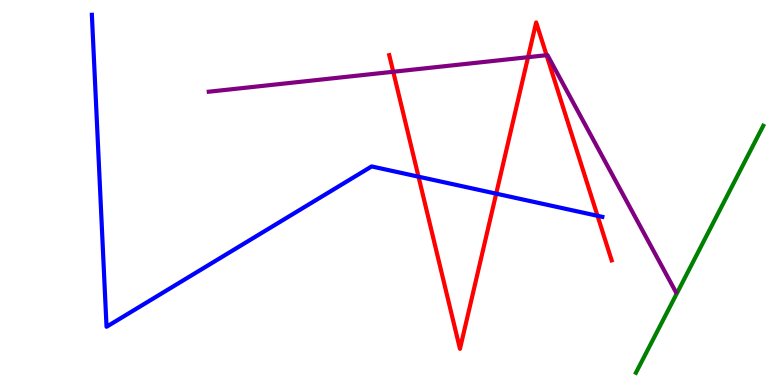[{'lines': ['blue', 'red'], 'intersections': [{'x': 5.4, 'y': 5.41}, {'x': 6.4, 'y': 4.97}, {'x': 7.71, 'y': 4.39}]}, {'lines': ['green', 'red'], 'intersections': []}, {'lines': ['purple', 'red'], 'intersections': [{'x': 5.07, 'y': 8.14}, {'x': 6.81, 'y': 8.51}, {'x': 7.05, 'y': 8.57}]}, {'lines': ['blue', 'green'], 'intersections': []}, {'lines': ['blue', 'purple'], 'intersections': []}, {'lines': ['green', 'purple'], 'intersections': []}]